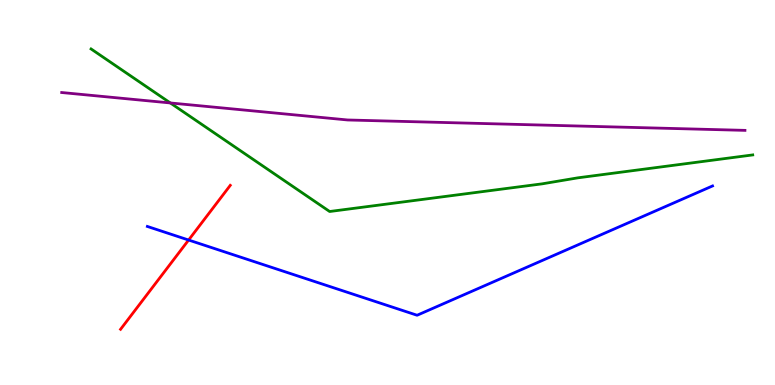[{'lines': ['blue', 'red'], 'intersections': [{'x': 2.43, 'y': 3.77}]}, {'lines': ['green', 'red'], 'intersections': []}, {'lines': ['purple', 'red'], 'intersections': []}, {'lines': ['blue', 'green'], 'intersections': []}, {'lines': ['blue', 'purple'], 'intersections': []}, {'lines': ['green', 'purple'], 'intersections': [{'x': 2.2, 'y': 7.33}]}]